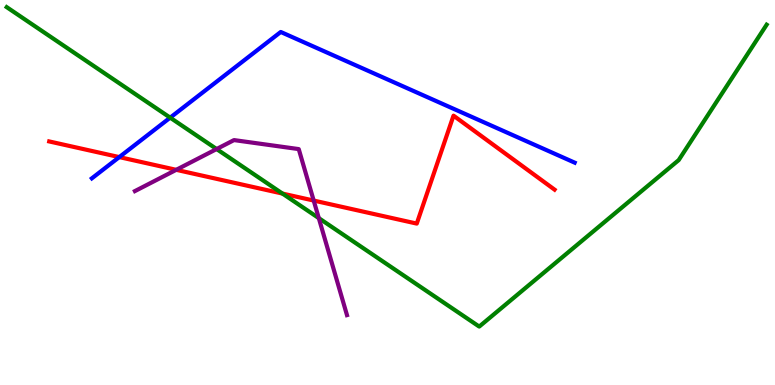[{'lines': ['blue', 'red'], 'intersections': [{'x': 1.54, 'y': 5.92}]}, {'lines': ['green', 'red'], 'intersections': [{'x': 3.65, 'y': 4.97}]}, {'lines': ['purple', 'red'], 'intersections': [{'x': 2.27, 'y': 5.59}, {'x': 4.05, 'y': 4.79}]}, {'lines': ['blue', 'green'], 'intersections': [{'x': 2.2, 'y': 6.94}]}, {'lines': ['blue', 'purple'], 'intersections': []}, {'lines': ['green', 'purple'], 'intersections': [{'x': 2.79, 'y': 6.13}, {'x': 4.11, 'y': 4.33}]}]